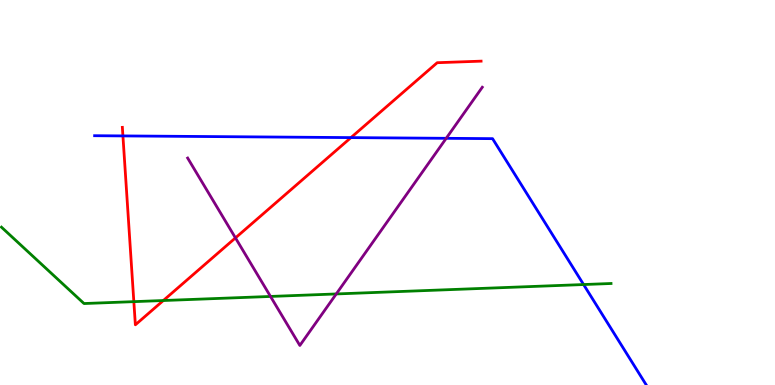[{'lines': ['blue', 'red'], 'intersections': [{'x': 1.59, 'y': 6.47}, {'x': 4.53, 'y': 6.43}]}, {'lines': ['green', 'red'], 'intersections': [{'x': 1.73, 'y': 2.17}, {'x': 2.11, 'y': 2.19}]}, {'lines': ['purple', 'red'], 'intersections': [{'x': 3.04, 'y': 3.82}]}, {'lines': ['blue', 'green'], 'intersections': [{'x': 7.53, 'y': 2.61}]}, {'lines': ['blue', 'purple'], 'intersections': [{'x': 5.76, 'y': 6.41}]}, {'lines': ['green', 'purple'], 'intersections': [{'x': 3.49, 'y': 2.3}, {'x': 4.34, 'y': 2.36}]}]